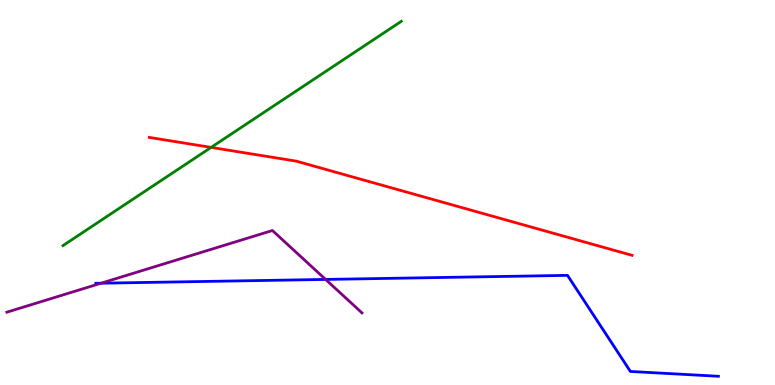[{'lines': ['blue', 'red'], 'intersections': []}, {'lines': ['green', 'red'], 'intersections': [{'x': 2.72, 'y': 6.17}]}, {'lines': ['purple', 'red'], 'intersections': []}, {'lines': ['blue', 'green'], 'intersections': []}, {'lines': ['blue', 'purple'], 'intersections': [{'x': 1.3, 'y': 2.64}, {'x': 4.2, 'y': 2.74}]}, {'lines': ['green', 'purple'], 'intersections': []}]